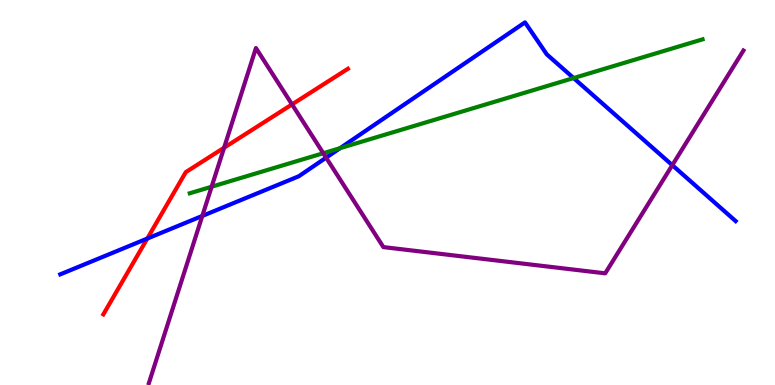[{'lines': ['blue', 'red'], 'intersections': [{'x': 1.9, 'y': 3.8}]}, {'lines': ['green', 'red'], 'intersections': []}, {'lines': ['purple', 'red'], 'intersections': [{'x': 2.89, 'y': 6.16}, {'x': 3.77, 'y': 7.29}]}, {'lines': ['blue', 'green'], 'intersections': [{'x': 4.39, 'y': 6.15}, {'x': 7.4, 'y': 7.97}]}, {'lines': ['blue', 'purple'], 'intersections': [{'x': 2.61, 'y': 4.39}, {'x': 4.21, 'y': 5.9}, {'x': 8.67, 'y': 5.71}]}, {'lines': ['green', 'purple'], 'intersections': [{'x': 2.73, 'y': 5.15}, {'x': 4.17, 'y': 6.02}]}]